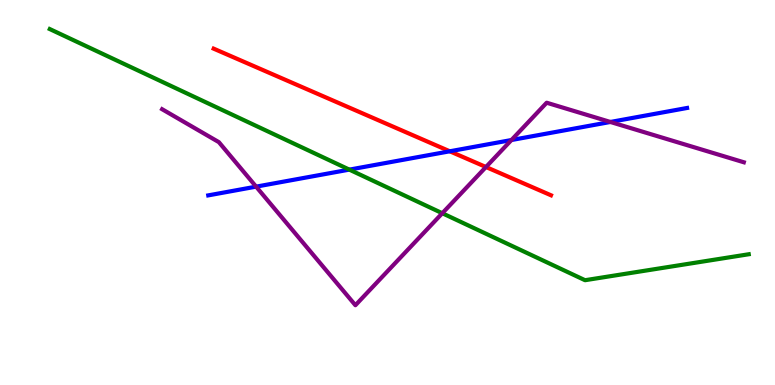[{'lines': ['blue', 'red'], 'intersections': [{'x': 5.8, 'y': 6.07}]}, {'lines': ['green', 'red'], 'intersections': []}, {'lines': ['purple', 'red'], 'intersections': [{'x': 6.27, 'y': 5.66}]}, {'lines': ['blue', 'green'], 'intersections': [{'x': 4.51, 'y': 5.59}]}, {'lines': ['blue', 'purple'], 'intersections': [{'x': 3.3, 'y': 5.15}, {'x': 6.6, 'y': 6.36}, {'x': 7.88, 'y': 6.83}]}, {'lines': ['green', 'purple'], 'intersections': [{'x': 5.71, 'y': 4.46}]}]